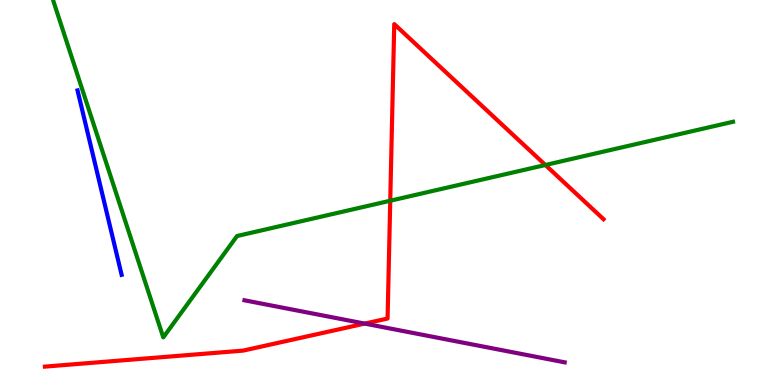[{'lines': ['blue', 'red'], 'intersections': []}, {'lines': ['green', 'red'], 'intersections': [{'x': 5.04, 'y': 4.79}, {'x': 7.04, 'y': 5.71}]}, {'lines': ['purple', 'red'], 'intersections': [{'x': 4.71, 'y': 1.59}]}, {'lines': ['blue', 'green'], 'intersections': []}, {'lines': ['blue', 'purple'], 'intersections': []}, {'lines': ['green', 'purple'], 'intersections': []}]